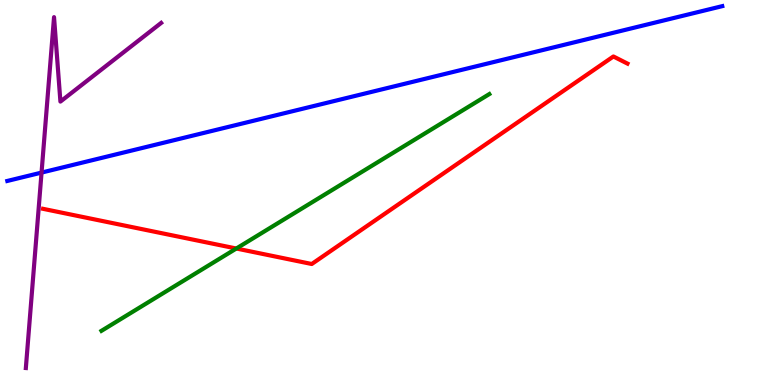[{'lines': ['blue', 'red'], 'intersections': []}, {'lines': ['green', 'red'], 'intersections': [{'x': 3.05, 'y': 3.55}]}, {'lines': ['purple', 'red'], 'intersections': []}, {'lines': ['blue', 'green'], 'intersections': []}, {'lines': ['blue', 'purple'], 'intersections': [{'x': 0.536, 'y': 5.52}]}, {'lines': ['green', 'purple'], 'intersections': []}]